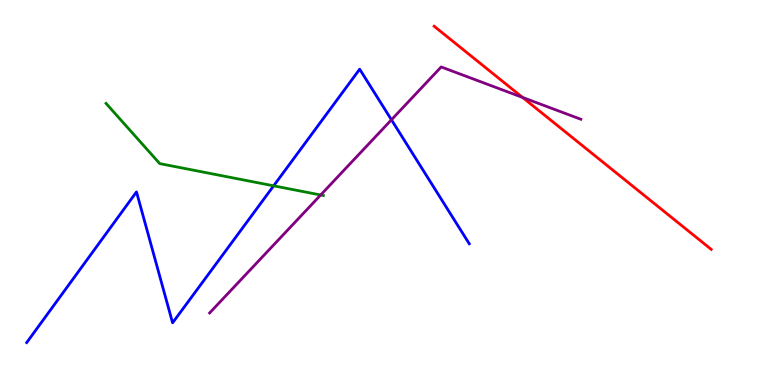[{'lines': ['blue', 'red'], 'intersections': []}, {'lines': ['green', 'red'], 'intersections': []}, {'lines': ['purple', 'red'], 'intersections': [{'x': 6.74, 'y': 7.47}]}, {'lines': ['blue', 'green'], 'intersections': [{'x': 3.53, 'y': 5.17}]}, {'lines': ['blue', 'purple'], 'intersections': [{'x': 5.05, 'y': 6.89}]}, {'lines': ['green', 'purple'], 'intersections': [{'x': 4.14, 'y': 4.94}]}]